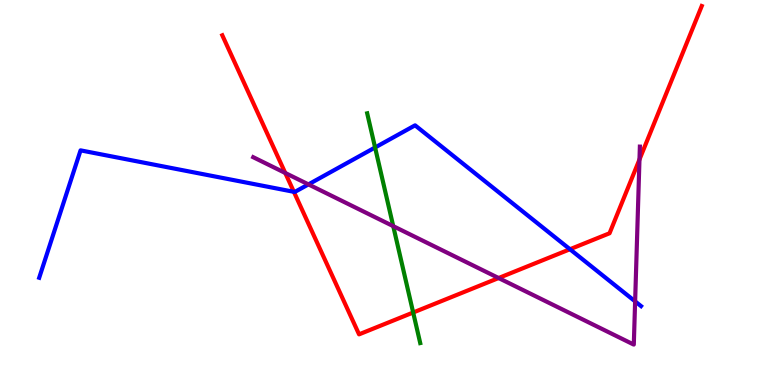[{'lines': ['blue', 'red'], 'intersections': [{'x': 3.79, 'y': 5.02}, {'x': 7.35, 'y': 3.53}]}, {'lines': ['green', 'red'], 'intersections': [{'x': 5.33, 'y': 1.88}]}, {'lines': ['purple', 'red'], 'intersections': [{'x': 3.68, 'y': 5.51}, {'x': 6.43, 'y': 2.78}, {'x': 8.25, 'y': 5.86}]}, {'lines': ['blue', 'green'], 'intersections': [{'x': 4.84, 'y': 6.17}]}, {'lines': ['blue', 'purple'], 'intersections': [{'x': 3.98, 'y': 5.21}, {'x': 8.2, 'y': 2.17}]}, {'lines': ['green', 'purple'], 'intersections': [{'x': 5.07, 'y': 4.13}]}]